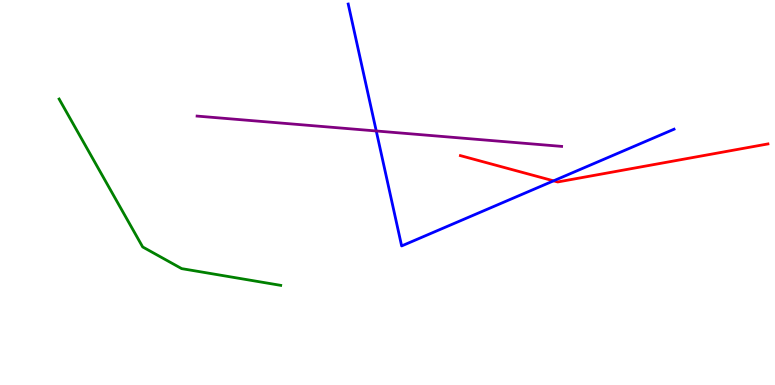[{'lines': ['blue', 'red'], 'intersections': [{'x': 7.14, 'y': 5.3}]}, {'lines': ['green', 'red'], 'intersections': []}, {'lines': ['purple', 'red'], 'intersections': []}, {'lines': ['blue', 'green'], 'intersections': []}, {'lines': ['blue', 'purple'], 'intersections': [{'x': 4.85, 'y': 6.6}]}, {'lines': ['green', 'purple'], 'intersections': []}]